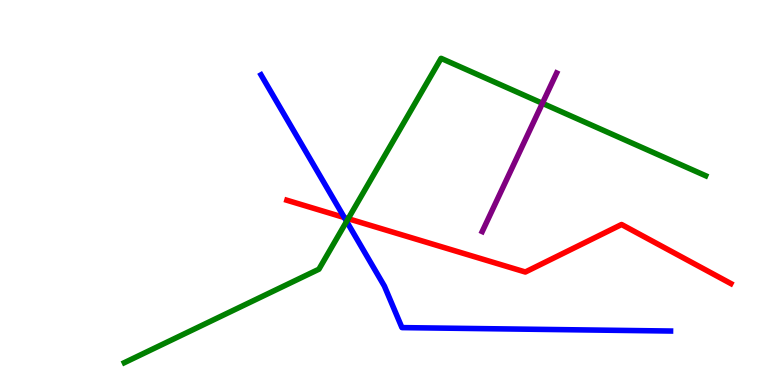[{'lines': ['blue', 'red'], 'intersections': [{'x': 4.44, 'y': 4.35}]}, {'lines': ['green', 'red'], 'intersections': [{'x': 4.49, 'y': 4.32}]}, {'lines': ['purple', 'red'], 'intersections': []}, {'lines': ['blue', 'green'], 'intersections': [{'x': 4.47, 'y': 4.25}]}, {'lines': ['blue', 'purple'], 'intersections': []}, {'lines': ['green', 'purple'], 'intersections': [{'x': 7.0, 'y': 7.32}]}]